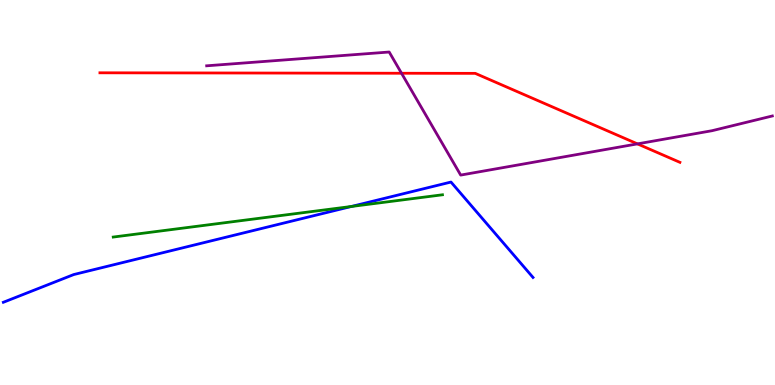[{'lines': ['blue', 'red'], 'intersections': []}, {'lines': ['green', 'red'], 'intersections': []}, {'lines': ['purple', 'red'], 'intersections': [{'x': 5.18, 'y': 8.1}, {'x': 8.23, 'y': 6.26}]}, {'lines': ['blue', 'green'], 'intersections': [{'x': 4.53, 'y': 4.64}]}, {'lines': ['blue', 'purple'], 'intersections': []}, {'lines': ['green', 'purple'], 'intersections': []}]